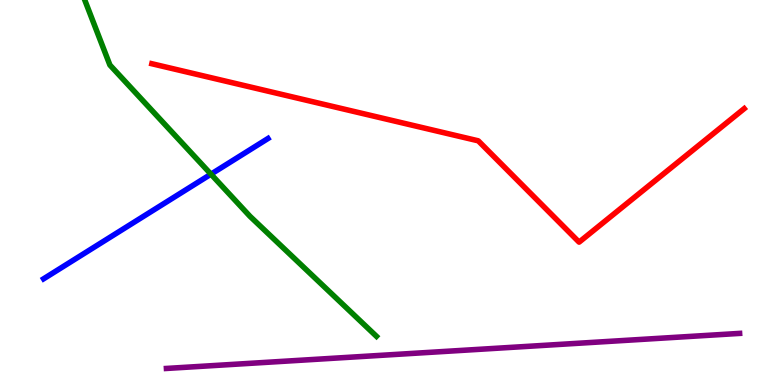[{'lines': ['blue', 'red'], 'intersections': []}, {'lines': ['green', 'red'], 'intersections': []}, {'lines': ['purple', 'red'], 'intersections': []}, {'lines': ['blue', 'green'], 'intersections': [{'x': 2.72, 'y': 5.48}]}, {'lines': ['blue', 'purple'], 'intersections': []}, {'lines': ['green', 'purple'], 'intersections': []}]